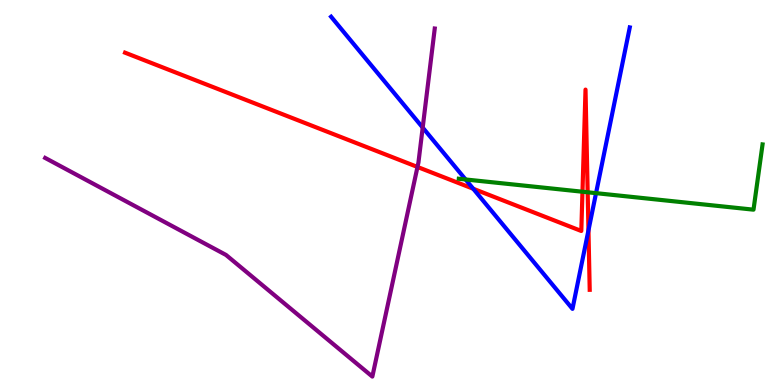[{'lines': ['blue', 'red'], 'intersections': [{'x': 6.11, 'y': 5.1}, {'x': 7.59, 'y': 4.02}]}, {'lines': ['green', 'red'], 'intersections': [{'x': 7.52, 'y': 5.02}, {'x': 7.58, 'y': 5.01}]}, {'lines': ['purple', 'red'], 'intersections': [{'x': 5.39, 'y': 5.66}]}, {'lines': ['blue', 'green'], 'intersections': [{'x': 6.01, 'y': 5.34}, {'x': 7.69, 'y': 4.98}]}, {'lines': ['blue', 'purple'], 'intersections': [{'x': 5.45, 'y': 6.69}]}, {'lines': ['green', 'purple'], 'intersections': []}]